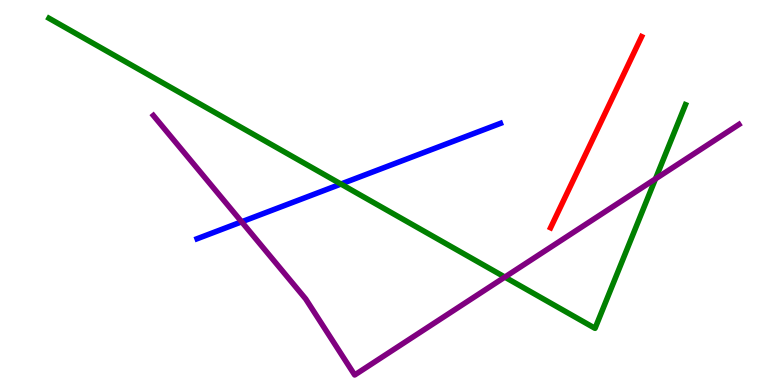[{'lines': ['blue', 'red'], 'intersections': []}, {'lines': ['green', 'red'], 'intersections': []}, {'lines': ['purple', 'red'], 'intersections': []}, {'lines': ['blue', 'green'], 'intersections': [{'x': 4.4, 'y': 5.22}]}, {'lines': ['blue', 'purple'], 'intersections': [{'x': 3.12, 'y': 4.24}]}, {'lines': ['green', 'purple'], 'intersections': [{'x': 6.51, 'y': 2.8}, {'x': 8.46, 'y': 5.35}]}]